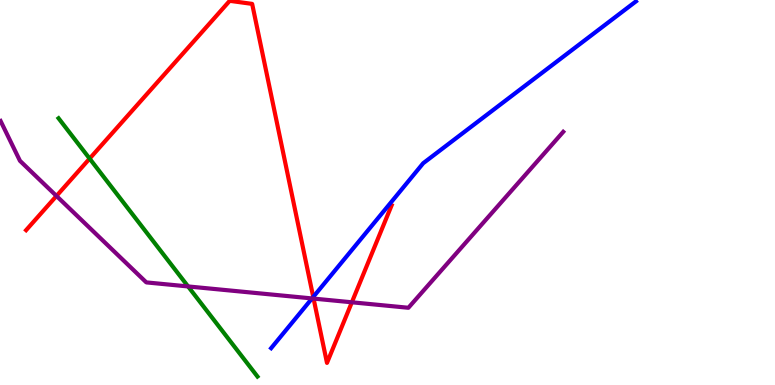[{'lines': ['blue', 'red'], 'intersections': [{'x': 4.04, 'y': 2.29}]}, {'lines': ['green', 'red'], 'intersections': [{'x': 1.16, 'y': 5.88}]}, {'lines': ['purple', 'red'], 'intersections': [{'x': 0.729, 'y': 4.91}, {'x': 4.05, 'y': 2.24}, {'x': 4.54, 'y': 2.15}]}, {'lines': ['blue', 'green'], 'intersections': []}, {'lines': ['blue', 'purple'], 'intersections': [{'x': 4.03, 'y': 2.25}]}, {'lines': ['green', 'purple'], 'intersections': [{'x': 2.43, 'y': 2.56}]}]